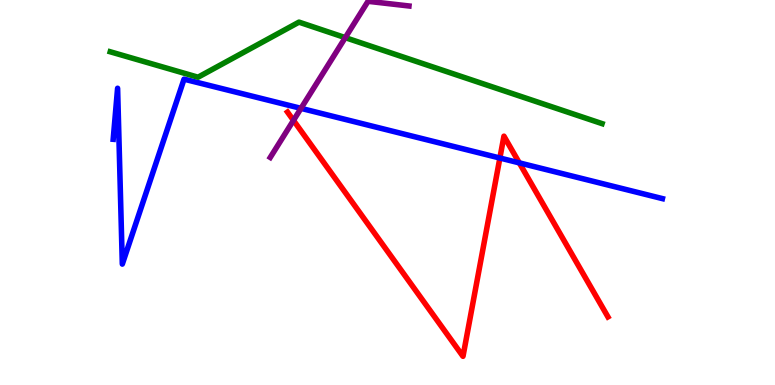[{'lines': ['blue', 'red'], 'intersections': [{'x': 6.45, 'y': 5.9}, {'x': 6.7, 'y': 5.77}]}, {'lines': ['green', 'red'], 'intersections': []}, {'lines': ['purple', 'red'], 'intersections': [{'x': 3.79, 'y': 6.87}]}, {'lines': ['blue', 'green'], 'intersections': []}, {'lines': ['blue', 'purple'], 'intersections': [{'x': 3.88, 'y': 7.19}]}, {'lines': ['green', 'purple'], 'intersections': [{'x': 4.46, 'y': 9.02}]}]